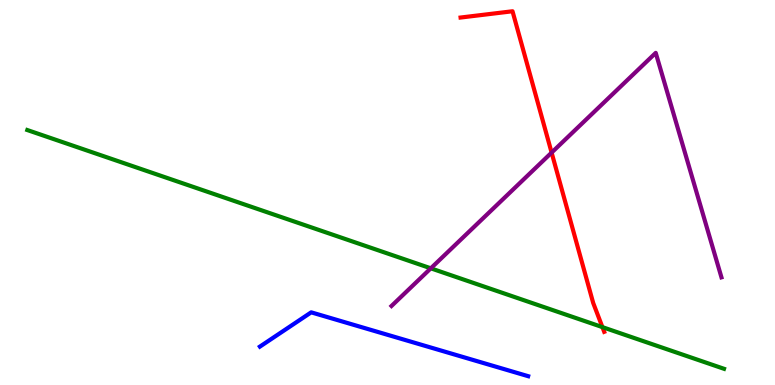[{'lines': ['blue', 'red'], 'intersections': []}, {'lines': ['green', 'red'], 'intersections': [{'x': 7.77, 'y': 1.5}]}, {'lines': ['purple', 'red'], 'intersections': [{'x': 7.12, 'y': 6.04}]}, {'lines': ['blue', 'green'], 'intersections': []}, {'lines': ['blue', 'purple'], 'intersections': []}, {'lines': ['green', 'purple'], 'intersections': [{'x': 5.56, 'y': 3.03}]}]